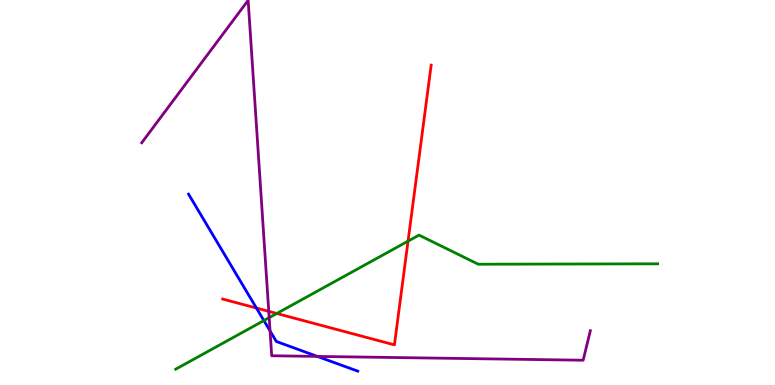[{'lines': ['blue', 'red'], 'intersections': [{'x': 3.31, 'y': 2.0}]}, {'lines': ['green', 'red'], 'intersections': [{'x': 3.57, 'y': 1.86}, {'x': 5.27, 'y': 3.74}]}, {'lines': ['purple', 'red'], 'intersections': [{'x': 3.47, 'y': 1.91}]}, {'lines': ['blue', 'green'], 'intersections': [{'x': 3.41, 'y': 1.67}]}, {'lines': ['blue', 'purple'], 'intersections': [{'x': 3.48, 'y': 1.4}, {'x': 4.09, 'y': 0.743}]}, {'lines': ['green', 'purple'], 'intersections': [{'x': 3.47, 'y': 1.75}]}]